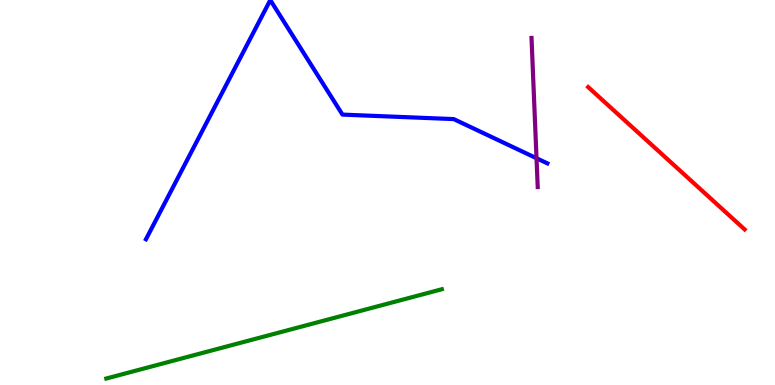[{'lines': ['blue', 'red'], 'intersections': []}, {'lines': ['green', 'red'], 'intersections': []}, {'lines': ['purple', 'red'], 'intersections': []}, {'lines': ['blue', 'green'], 'intersections': []}, {'lines': ['blue', 'purple'], 'intersections': [{'x': 6.92, 'y': 5.89}]}, {'lines': ['green', 'purple'], 'intersections': []}]